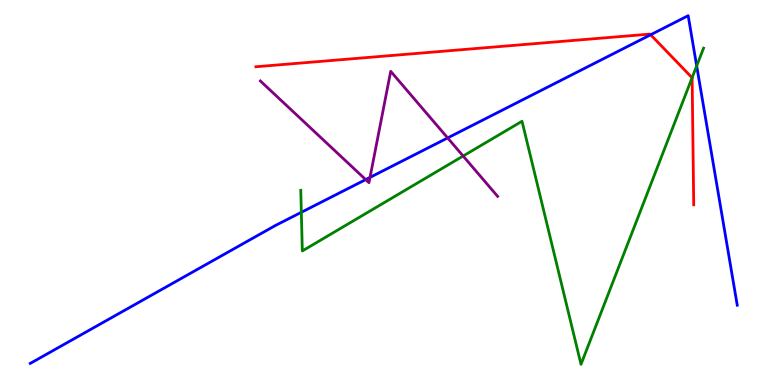[{'lines': ['blue', 'red'], 'intersections': [{'x': 8.4, 'y': 9.1}]}, {'lines': ['green', 'red'], 'intersections': [{'x': 8.93, 'y': 7.98}]}, {'lines': ['purple', 'red'], 'intersections': []}, {'lines': ['blue', 'green'], 'intersections': [{'x': 3.89, 'y': 4.49}, {'x': 8.99, 'y': 8.29}]}, {'lines': ['blue', 'purple'], 'intersections': [{'x': 4.72, 'y': 5.34}, {'x': 4.77, 'y': 5.39}, {'x': 5.78, 'y': 6.42}]}, {'lines': ['green', 'purple'], 'intersections': [{'x': 5.98, 'y': 5.95}]}]